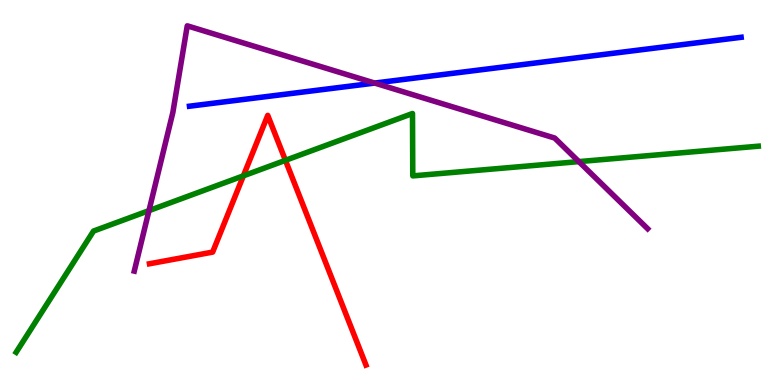[{'lines': ['blue', 'red'], 'intersections': []}, {'lines': ['green', 'red'], 'intersections': [{'x': 3.14, 'y': 5.43}, {'x': 3.68, 'y': 5.84}]}, {'lines': ['purple', 'red'], 'intersections': []}, {'lines': ['blue', 'green'], 'intersections': []}, {'lines': ['blue', 'purple'], 'intersections': [{'x': 4.83, 'y': 7.84}]}, {'lines': ['green', 'purple'], 'intersections': [{'x': 1.92, 'y': 4.53}, {'x': 7.47, 'y': 5.8}]}]